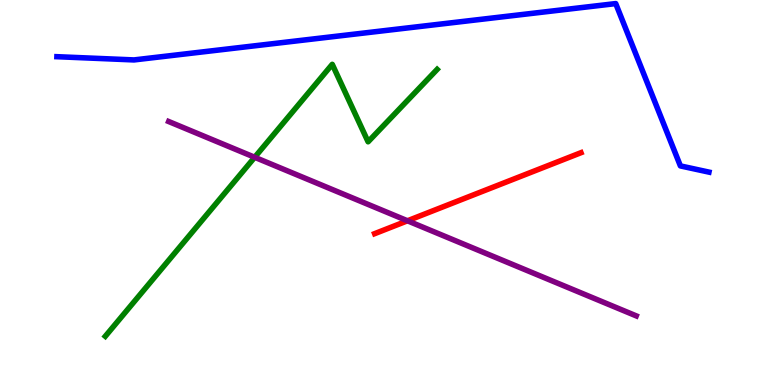[{'lines': ['blue', 'red'], 'intersections': []}, {'lines': ['green', 'red'], 'intersections': []}, {'lines': ['purple', 'red'], 'intersections': [{'x': 5.26, 'y': 4.27}]}, {'lines': ['blue', 'green'], 'intersections': []}, {'lines': ['blue', 'purple'], 'intersections': []}, {'lines': ['green', 'purple'], 'intersections': [{'x': 3.29, 'y': 5.91}]}]